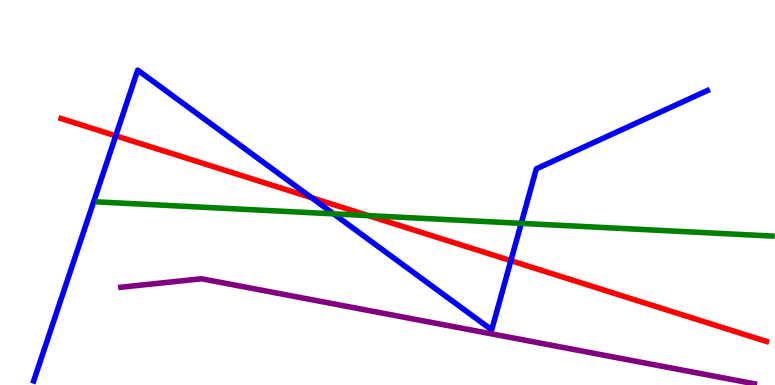[{'lines': ['blue', 'red'], 'intersections': [{'x': 1.49, 'y': 6.47}, {'x': 4.02, 'y': 4.87}, {'x': 6.59, 'y': 3.23}]}, {'lines': ['green', 'red'], 'intersections': [{'x': 4.75, 'y': 4.4}]}, {'lines': ['purple', 'red'], 'intersections': []}, {'lines': ['blue', 'green'], 'intersections': [{'x': 4.3, 'y': 4.45}, {'x': 6.73, 'y': 4.2}]}, {'lines': ['blue', 'purple'], 'intersections': []}, {'lines': ['green', 'purple'], 'intersections': []}]